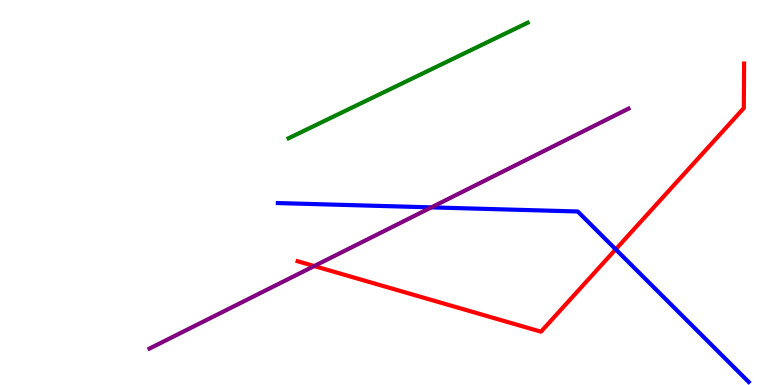[{'lines': ['blue', 'red'], 'intersections': [{'x': 7.94, 'y': 3.52}]}, {'lines': ['green', 'red'], 'intersections': []}, {'lines': ['purple', 'red'], 'intersections': [{'x': 4.05, 'y': 3.09}]}, {'lines': ['blue', 'green'], 'intersections': []}, {'lines': ['blue', 'purple'], 'intersections': [{'x': 5.57, 'y': 4.61}]}, {'lines': ['green', 'purple'], 'intersections': []}]